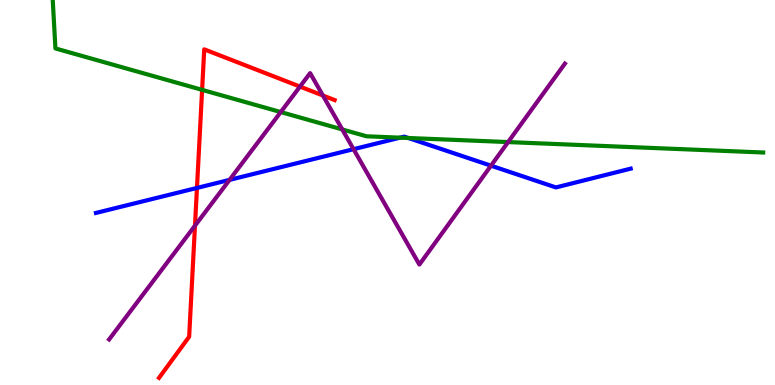[{'lines': ['blue', 'red'], 'intersections': [{'x': 2.54, 'y': 5.12}]}, {'lines': ['green', 'red'], 'intersections': [{'x': 2.61, 'y': 7.67}]}, {'lines': ['purple', 'red'], 'intersections': [{'x': 2.52, 'y': 4.14}, {'x': 3.87, 'y': 7.75}, {'x': 4.17, 'y': 7.52}]}, {'lines': ['blue', 'green'], 'intersections': [{'x': 5.16, 'y': 6.42}, {'x': 5.27, 'y': 6.42}]}, {'lines': ['blue', 'purple'], 'intersections': [{'x': 2.96, 'y': 5.33}, {'x': 4.56, 'y': 6.13}, {'x': 6.34, 'y': 5.7}]}, {'lines': ['green', 'purple'], 'intersections': [{'x': 3.62, 'y': 7.09}, {'x': 4.42, 'y': 6.64}, {'x': 6.56, 'y': 6.31}]}]